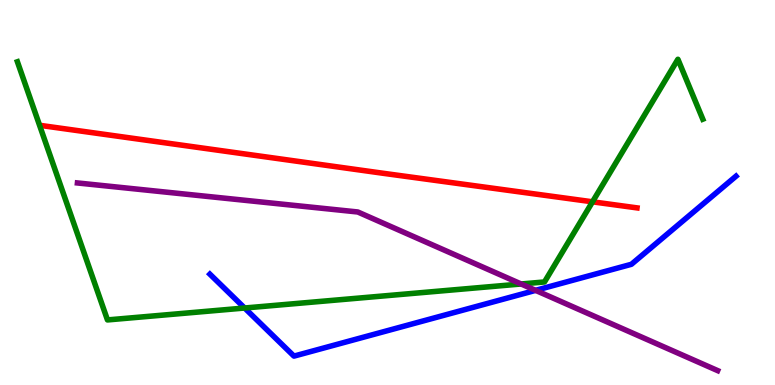[{'lines': ['blue', 'red'], 'intersections': []}, {'lines': ['green', 'red'], 'intersections': [{'x': 7.65, 'y': 4.76}]}, {'lines': ['purple', 'red'], 'intersections': []}, {'lines': ['blue', 'green'], 'intersections': [{'x': 3.16, 'y': 2.0}]}, {'lines': ['blue', 'purple'], 'intersections': [{'x': 6.91, 'y': 2.46}]}, {'lines': ['green', 'purple'], 'intersections': [{'x': 6.72, 'y': 2.62}]}]